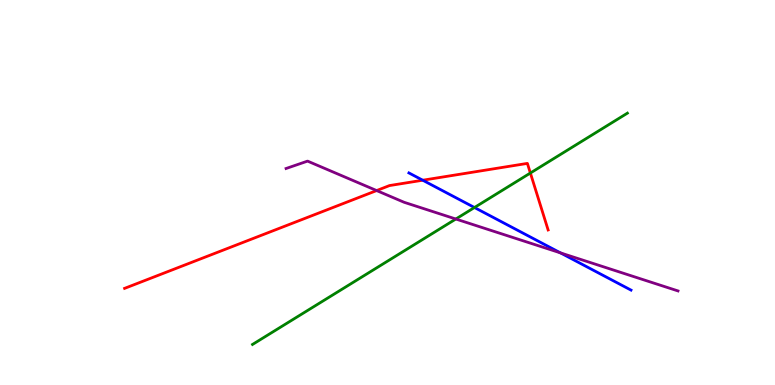[{'lines': ['blue', 'red'], 'intersections': [{'x': 5.45, 'y': 5.32}]}, {'lines': ['green', 'red'], 'intersections': [{'x': 6.84, 'y': 5.51}]}, {'lines': ['purple', 'red'], 'intersections': [{'x': 4.86, 'y': 5.05}]}, {'lines': ['blue', 'green'], 'intersections': [{'x': 6.12, 'y': 4.61}]}, {'lines': ['blue', 'purple'], 'intersections': [{'x': 7.23, 'y': 3.43}]}, {'lines': ['green', 'purple'], 'intersections': [{'x': 5.88, 'y': 4.31}]}]